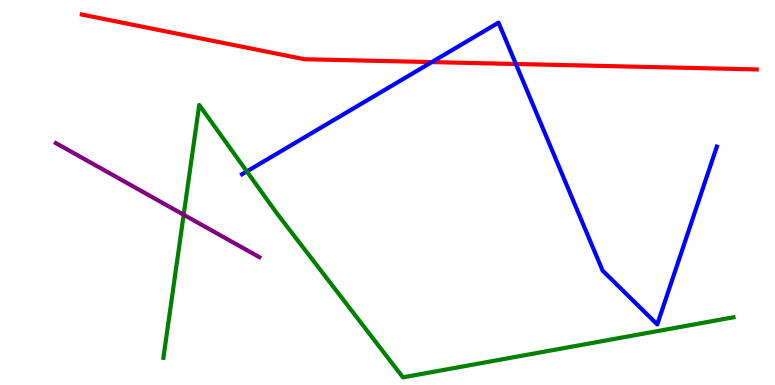[{'lines': ['blue', 'red'], 'intersections': [{'x': 5.57, 'y': 8.39}, {'x': 6.66, 'y': 8.34}]}, {'lines': ['green', 'red'], 'intersections': []}, {'lines': ['purple', 'red'], 'intersections': []}, {'lines': ['blue', 'green'], 'intersections': [{'x': 3.19, 'y': 5.55}]}, {'lines': ['blue', 'purple'], 'intersections': []}, {'lines': ['green', 'purple'], 'intersections': [{'x': 2.37, 'y': 4.42}]}]